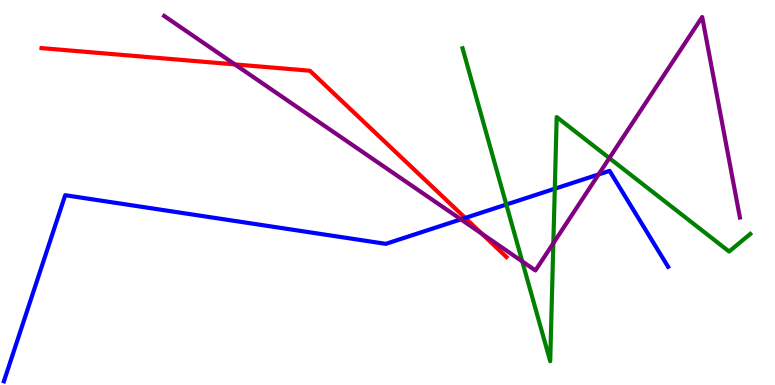[{'lines': ['blue', 'red'], 'intersections': [{'x': 6.0, 'y': 4.34}]}, {'lines': ['green', 'red'], 'intersections': []}, {'lines': ['purple', 'red'], 'intersections': [{'x': 3.03, 'y': 8.33}, {'x': 6.22, 'y': 3.93}]}, {'lines': ['blue', 'green'], 'intersections': [{'x': 6.53, 'y': 4.69}, {'x': 7.16, 'y': 5.1}]}, {'lines': ['blue', 'purple'], 'intersections': [{'x': 5.95, 'y': 4.3}, {'x': 7.72, 'y': 5.47}]}, {'lines': ['green', 'purple'], 'intersections': [{'x': 6.74, 'y': 3.21}, {'x': 7.14, 'y': 3.68}, {'x': 7.86, 'y': 5.89}]}]